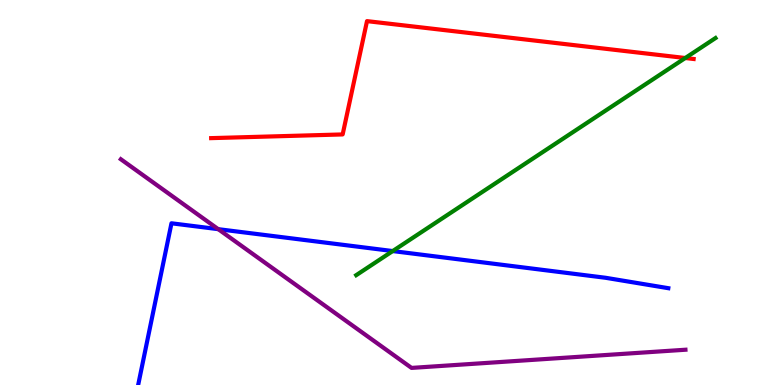[{'lines': ['blue', 'red'], 'intersections': []}, {'lines': ['green', 'red'], 'intersections': [{'x': 8.84, 'y': 8.49}]}, {'lines': ['purple', 'red'], 'intersections': []}, {'lines': ['blue', 'green'], 'intersections': [{'x': 5.07, 'y': 3.48}]}, {'lines': ['blue', 'purple'], 'intersections': [{'x': 2.82, 'y': 4.05}]}, {'lines': ['green', 'purple'], 'intersections': []}]